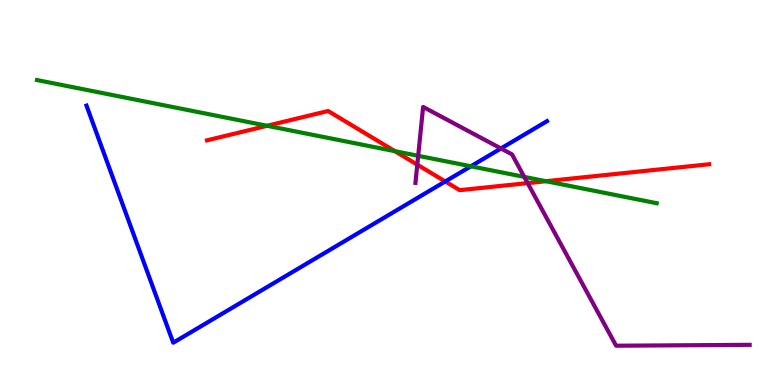[{'lines': ['blue', 'red'], 'intersections': [{'x': 5.75, 'y': 5.29}]}, {'lines': ['green', 'red'], 'intersections': [{'x': 3.45, 'y': 6.73}, {'x': 5.1, 'y': 6.07}, {'x': 7.04, 'y': 5.29}]}, {'lines': ['purple', 'red'], 'intersections': [{'x': 5.38, 'y': 5.72}, {'x': 6.81, 'y': 5.24}]}, {'lines': ['blue', 'green'], 'intersections': [{'x': 6.08, 'y': 5.68}]}, {'lines': ['blue', 'purple'], 'intersections': [{'x': 6.46, 'y': 6.14}]}, {'lines': ['green', 'purple'], 'intersections': [{'x': 5.4, 'y': 5.95}, {'x': 6.76, 'y': 5.41}]}]